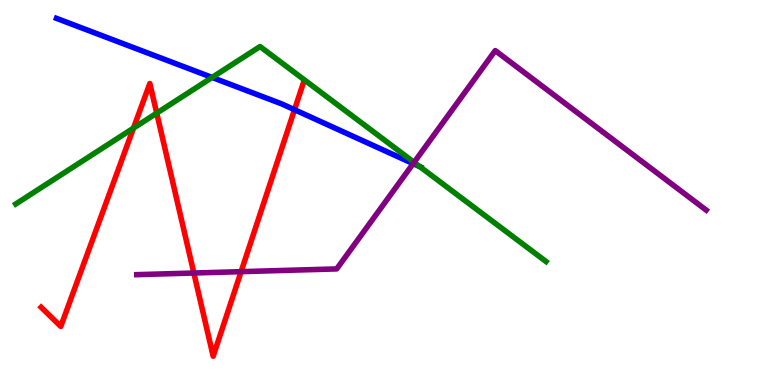[{'lines': ['blue', 'red'], 'intersections': [{'x': 3.8, 'y': 7.15}]}, {'lines': ['green', 'red'], 'intersections': [{'x': 1.72, 'y': 6.67}, {'x': 2.02, 'y': 7.06}]}, {'lines': ['purple', 'red'], 'intersections': [{'x': 2.5, 'y': 2.91}, {'x': 3.11, 'y': 2.94}]}, {'lines': ['blue', 'green'], 'intersections': [{'x': 2.74, 'y': 7.99}, {'x': 5.42, 'y': 5.67}]}, {'lines': ['blue', 'purple'], 'intersections': [{'x': 5.33, 'y': 5.75}]}, {'lines': ['green', 'purple'], 'intersections': [{'x': 5.34, 'y': 5.78}]}]